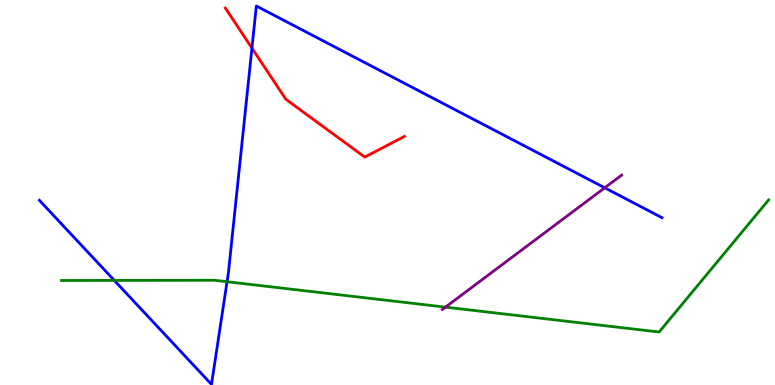[{'lines': ['blue', 'red'], 'intersections': [{'x': 3.25, 'y': 8.75}]}, {'lines': ['green', 'red'], 'intersections': []}, {'lines': ['purple', 'red'], 'intersections': []}, {'lines': ['blue', 'green'], 'intersections': [{'x': 1.47, 'y': 2.72}, {'x': 2.93, 'y': 2.68}]}, {'lines': ['blue', 'purple'], 'intersections': [{'x': 7.8, 'y': 5.12}]}, {'lines': ['green', 'purple'], 'intersections': [{'x': 5.75, 'y': 2.02}]}]